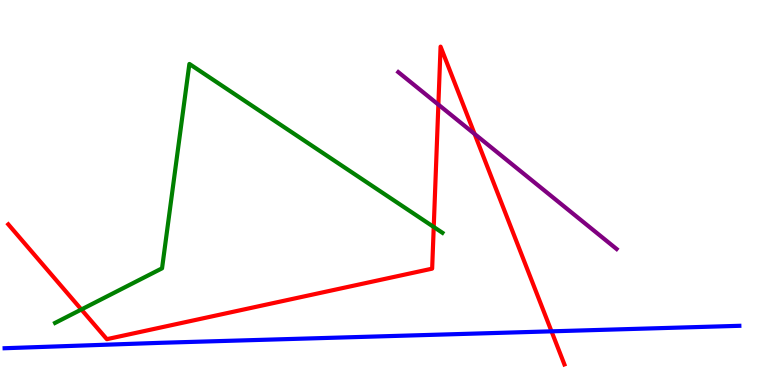[{'lines': ['blue', 'red'], 'intersections': [{'x': 7.12, 'y': 1.39}]}, {'lines': ['green', 'red'], 'intersections': [{'x': 1.05, 'y': 1.96}, {'x': 5.6, 'y': 4.1}]}, {'lines': ['purple', 'red'], 'intersections': [{'x': 5.66, 'y': 7.28}, {'x': 6.12, 'y': 6.52}]}, {'lines': ['blue', 'green'], 'intersections': []}, {'lines': ['blue', 'purple'], 'intersections': []}, {'lines': ['green', 'purple'], 'intersections': []}]